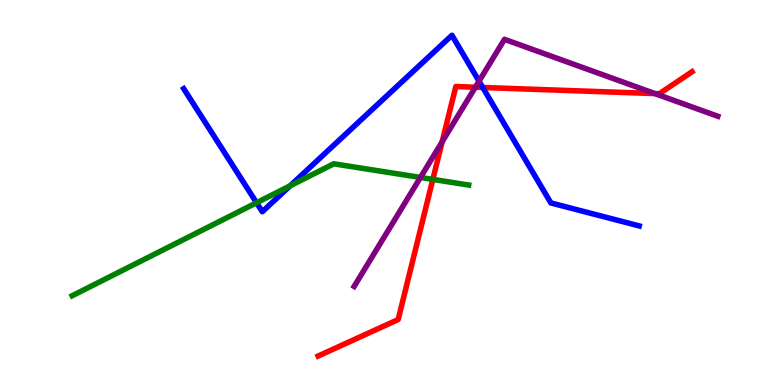[{'lines': ['blue', 'red'], 'intersections': [{'x': 6.23, 'y': 7.73}]}, {'lines': ['green', 'red'], 'intersections': [{'x': 5.58, 'y': 5.34}]}, {'lines': ['purple', 'red'], 'intersections': [{'x': 5.71, 'y': 6.32}, {'x': 6.13, 'y': 7.73}, {'x': 8.45, 'y': 7.57}]}, {'lines': ['blue', 'green'], 'intersections': [{'x': 3.31, 'y': 4.73}, {'x': 3.74, 'y': 5.17}]}, {'lines': ['blue', 'purple'], 'intersections': [{'x': 6.18, 'y': 7.89}]}, {'lines': ['green', 'purple'], 'intersections': [{'x': 5.43, 'y': 5.39}]}]